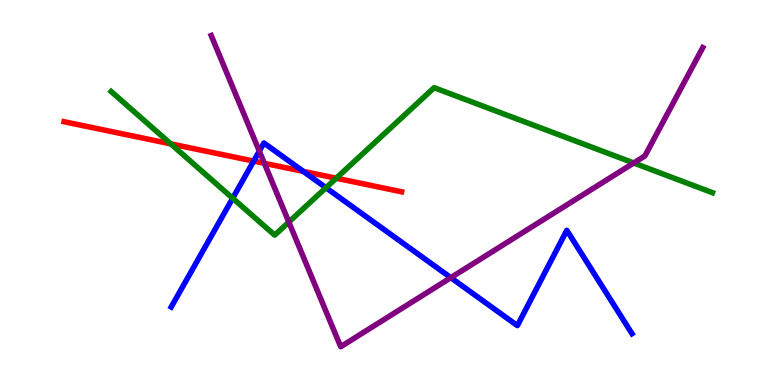[{'lines': ['blue', 'red'], 'intersections': [{'x': 3.27, 'y': 5.82}, {'x': 3.91, 'y': 5.55}]}, {'lines': ['green', 'red'], 'intersections': [{'x': 2.2, 'y': 6.26}, {'x': 4.34, 'y': 5.37}]}, {'lines': ['purple', 'red'], 'intersections': [{'x': 3.41, 'y': 5.76}]}, {'lines': ['blue', 'green'], 'intersections': [{'x': 3.0, 'y': 4.85}, {'x': 4.21, 'y': 5.12}]}, {'lines': ['blue', 'purple'], 'intersections': [{'x': 3.35, 'y': 6.07}, {'x': 5.82, 'y': 2.79}]}, {'lines': ['green', 'purple'], 'intersections': [{'x': 3.73, 'y': 4.23}, {'x': 8.18, 'y': 5.77}]}]